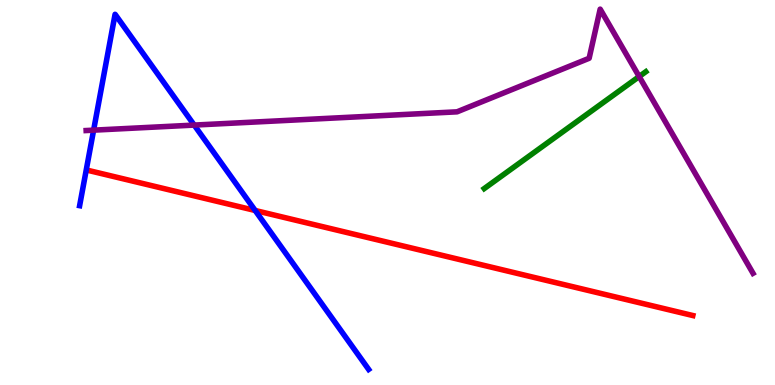[{'lines': ['blue', 'red'], 'intersections': [{'x': 3.29, 'y': 4.53}]}, {'lines': ['green', 'red'], 'intersections': []}, {'lines': ['purple', 'red'], 'intersections': []}, {'lines': ['blue', 'green'], 'intersections': []}, {'lines': ['blue', 'purple'], 'intersections': [{'x': 1.21, 'y': 6.62}, {'x': 2.51, 'y': 6.75}]}, {'lines': ['green', 'purple'], 'intersections': [{'x': 8.25, 'y': 8.01}]}]